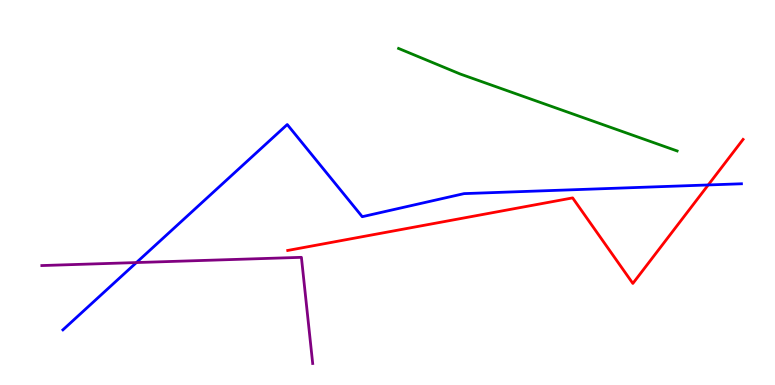[{'lines': ['blue', 'red'], 'intersections': [{'x': 9.14, 'y': 5.2}]}, {'lines': ['green', 'red'], 'intersections': []}, {'lines': ['purple', 'red'], 'intersections': []}, {'lines': ['blue', 'green'], 'intersections': []}, {'lines': ['blue', 'purple'], 'intersections': [{'x': 1.76, 'y': 3.18}]}, {'lines': ['green', 'purple'], 'intersections': []}]